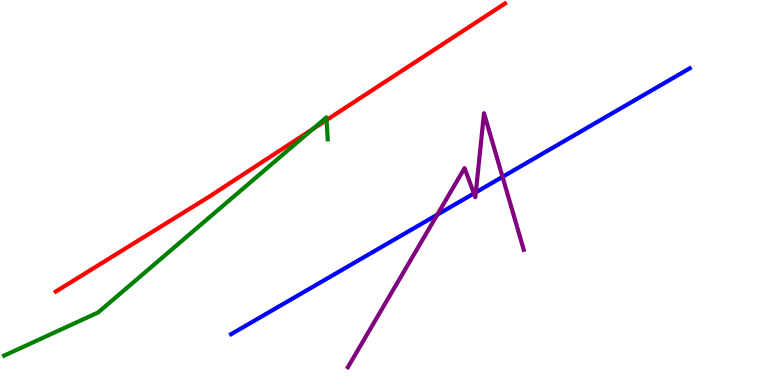[{'lines': ['blue', 'red'], 'intersections': []}, {'lines': ['green', 'red'], 'intersections': [{'x': 4.04, 'y': 6.65}, {'x': 4.21, 'y': 6.88}]}, {'lines': ['purple', 'red'], 'intersections': []}, {'lines': ['blue', 'green'], 'intersections': []}, {'lines': ['blue', 'purple'], 'intersections': [{'x': 5.64, 'y': 4.42}, {'x': 6.12, 'y': 4.98}, {'x': 6.14, 'y': 5.0}, {'x': 6.48, 'y': 5.41}]}, {'lines': ['green', 'purple'], 'intersections': []}]